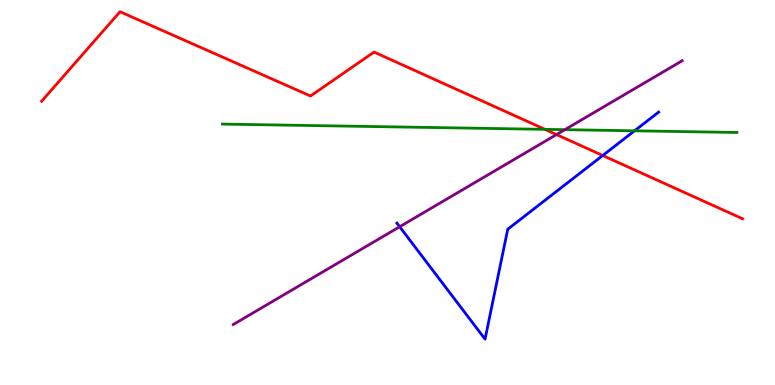[{'lines': ['blue', 'red'], 'intersections': [{'x': 7.78, 'y': 5.96}]}, {'lines': ['green', 'red'], 'intersections': [{'x': 7.03, 'y': 6.64}]}, {'lines': ['purple', 'red'], 'intersections': [{'x': 7.18, 'y': 6.5}]}, {'lines': ['blue', 'green'], 'intersections': [{'x': 8.19, 'y': 6.6}]}, {'lines': ['blue', 'purple'], 'intersections': [{'x': 5.16, 'y': 4.11}]}, {'lines': ['green', 'purple'], 'intersections': [{'x': 7.29, 'y': 6.63}]}]